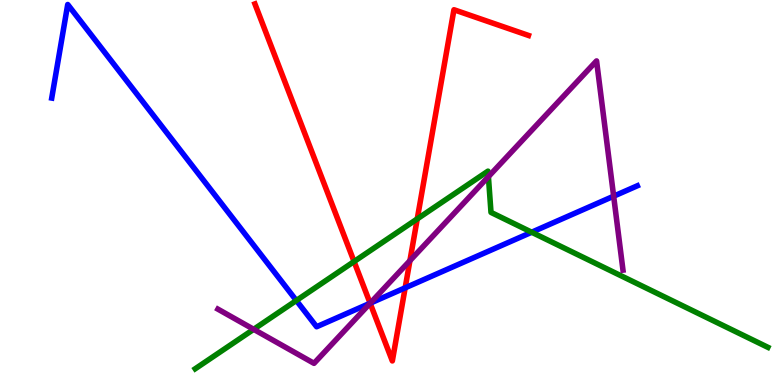[{'lines': ['blue', 'red'], 'intersections': [{'x': 4.78, 'y': 2.12}, {'x': 5.23, 'y': 2.52}]}, {'lines': ['green', 'red'], 'intersections': [{'x': 4.57, 'y': 3.21}, {'x': 5.38, 'y': 4.31}]}, {'lines': ['purple', 'red'], 'intersections': [{'x': 4.78, 'y': 2.12}, {'x': 5.29, 'y': 3.23}]}, {'lines': ['blue', 'green'], 'intersections': [{'x': 3.82, 'y': 2.19}, {'x': 6.86, 'y': 3.97}]}, {'lines': ['blue', 'purple'], 'intersections': [{'x': 4.78, 'y': 2.12}, {'x': 7.92, 'y': 4.9}]}, {'lines': ['green', 'purple'], 'intersections': [{'x': 3.27, 'y': 1.45}, {'x': 6.3, 'y': 5.41}]}]